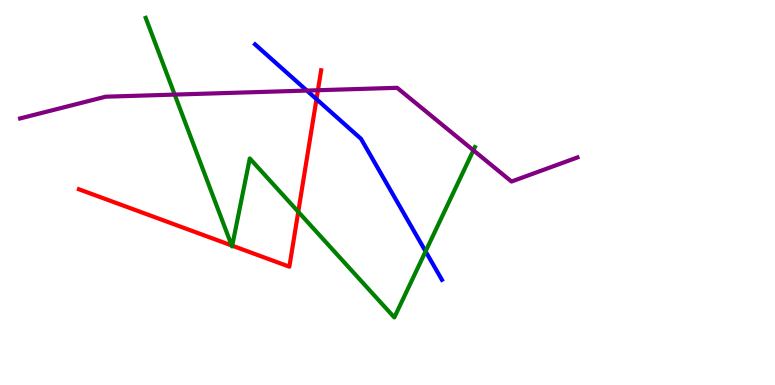[{'lines': ['blue', 'red'], 'intersections': [{'x': 4.08, 'y': 7.43}]}, {'lines': ['green', 'red'], 'intersections': [{'x': 2.99, 'y': 3.62}, {'x': 3.0, 'y': 3.62}, {'x': 3.85, 'y': 4.5}]}, {'lines': ['purple', 'red'], 'intersections': [{'x': 4.1, 'y': 7.66}]}, {'lines': ['blue', 'green'], 'intersections': [{'x': 5.49, 'y': 3.47}]}, {'lines': ['blue', 'purple'], 'intersections': [{'x': 3.96, 'y': 7.65}]}, {'lines': ['green', 'purple'], 'intersections': [{'x': 2.25, 'y': 7.54}, {'x': 6.11, 'y': 6.1}]}]